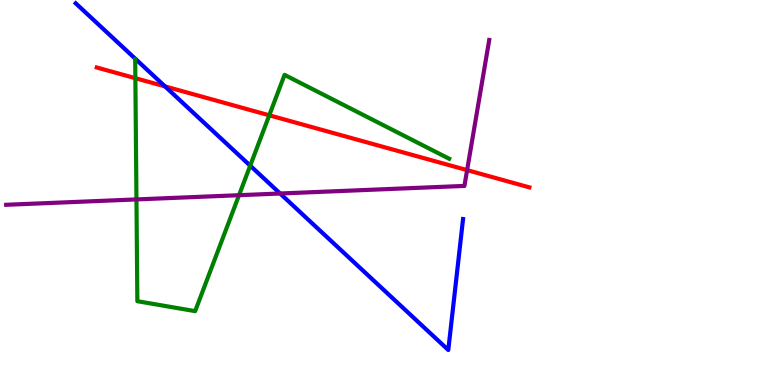[{'lines': ['blue', 'red'], 'intersections': [{'x': 2.13, 'y': 7.76}]}, {'lines': ['green', 'red'], 'intersections': [{'x': 1.75, 'y': 7.97}, {'x': 3.47, 'y': 7.01}]}, {'lines': ['purple', 'red'], 'intersections': [{'x': 6.03, 'y': 5.58}]}, {'lines': ['blue', 'green'], 'intersections': [{'x': 3.23, 'y': 5.7}]}, {'lines': ['blue', 'purple'], 'intersections': [{'x': 3.61, 'y': 4.97}]}, {'lines': ['green', 'purple'], 'intersections': [{'x': 1.76, 'y': 4.82}, {'x': 3.08, 'y': 4.93}]}]